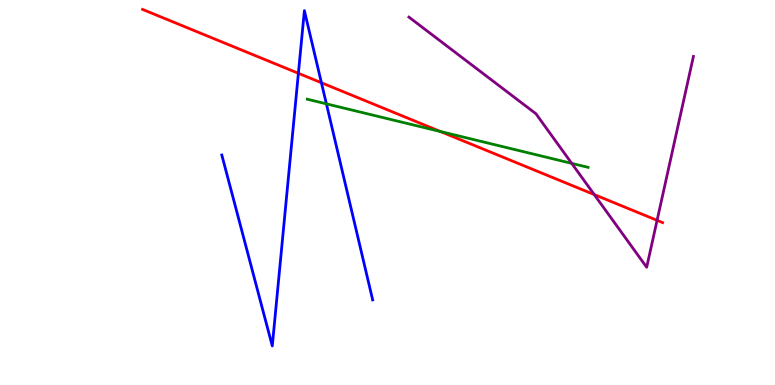[{'lines': ['blue', 'red'], 'intersections': [{'x': 3.85, 'y': 8.1}, {'x': 4.15, 'y': 7.85}]}, {'lines': ['green', 'red'], 'intersections': [{'x': 5.68, 'y': 6.58}]}, {'lines': ['purple', 'red'], 'intersections': [{'x': 7.67, 'y': 4.95}, {'x': 8.48, 'y': 4.28}]}, {'lines': ['blue', 'green'], 'intersections': [{'x': 4.21, 'y': 7.3}]}, {'lines': ['blue', 'purple'], 'intersections': []}, {'lines': ['green', 'purple'], 'intersections': [{'x': 7.38, 'y': 5.76}]}]